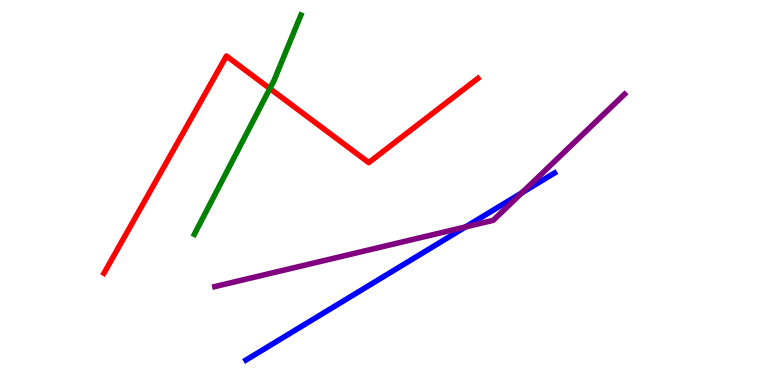[{'lines': ['blue', 'red'], 'intersections': []}, {'lines': ['green', 'red'], 'intersections': [{'x': 3.48, 'y': 7.7}]}, {'lines': ['purple', 'red'], 'intersections': []}, {'lines': ['blue', 'green'], 'intersections': []}, {'lines': ['blue', 'purple'], 'intersections': [{'x': 6.01, 'y': 4.11}, {'x': 6.73, 'y': 4.99}]}, {'lines': ['green', 'purple'], 'intersections': []}]